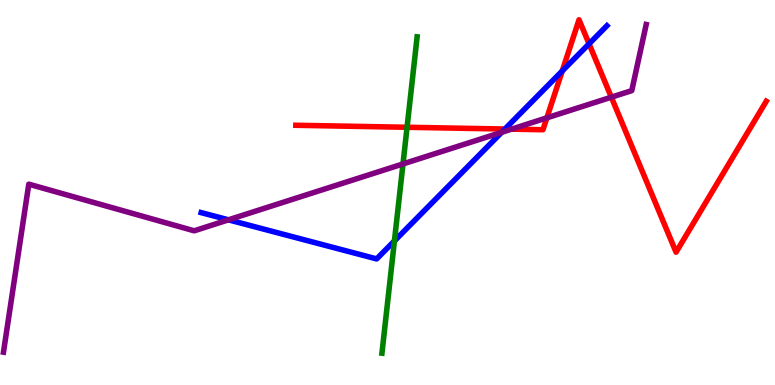[{'lines': ['blue', 'red'], 'intersections': [{'x': 6.51, 'y': 6.65}, {'x': 7.25, 'y': 8.16}, {'x': 7.6, 'y': 8.86}]}, {'lines': ['green', 'red'], 'intersections': [{'x': 5.25, 'y': 6.69}]}, {'lines': ['purple', 'red'], 'intersections': [{'x': 6.6, 'y': 6.65}, {'x': 7.06, 'y': 6.94}, {'x': 7.89, 'y': 7.48}]}, {'lines': ['blue', 'green'], 'intersections': [{'x': 5.09, 'y': 3.74}]}, {'lines': ['blue', 'purple'], 'intersections': [{'x': 2.95, 'y': 4.29}, {'x': 6.47, 'y': 6.56}]}, {'lines': ['green', 'purple'], 'intersections': [{'x': 5.2, 'y': 5.74}]}]